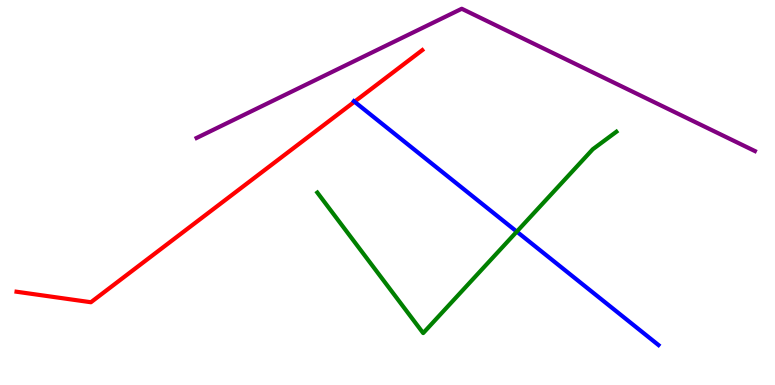[{'lines': ['blue', 'red'], 'intersections': [{'x': 4.57, 'y': 7.36}]}, {'lines': ['green', 'red'], 'intersections': []}, {'lines': ['purple', 'red'], 'intersections': []}, {'lines': ['blue', 'green'], 'intersections': [{'x': 6.67, 'y': 3.98}]}, {'lines': ['blue', 'purple'], 'intersections': []}, {'lines': ['green', 'purple'], 'intersections': []}]